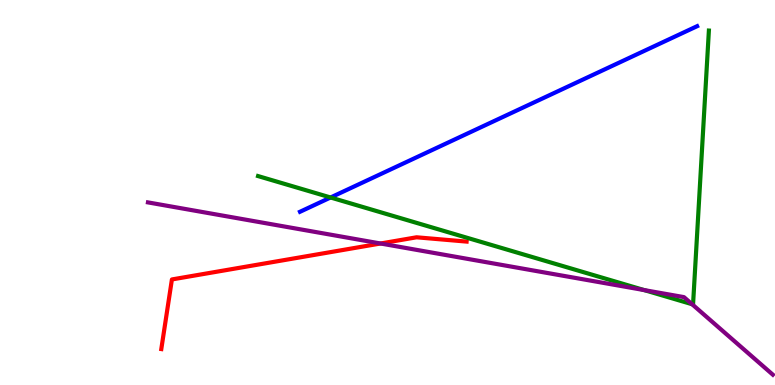[{'lines': ['blue', 'red'], 'intersections': []}, {'lines': ['green', 'red'], 'intersections': []}, {'lines': ['purple', 'red'], 'intersections': [{'x': 4.91, 'y': 3.68}]}, {'lines': ['blue', 'green'], 'intersections': [{'x': 4.27, 'y': 4.87}]}, {'lines': ['blue', 'purple'], 'intersections': []}, {'lines': ['green', 'purple'], 'intersections': [{'x': 8.31, 'y': 2.46}, {'x': 8.93, 'y': 2.1}]}]